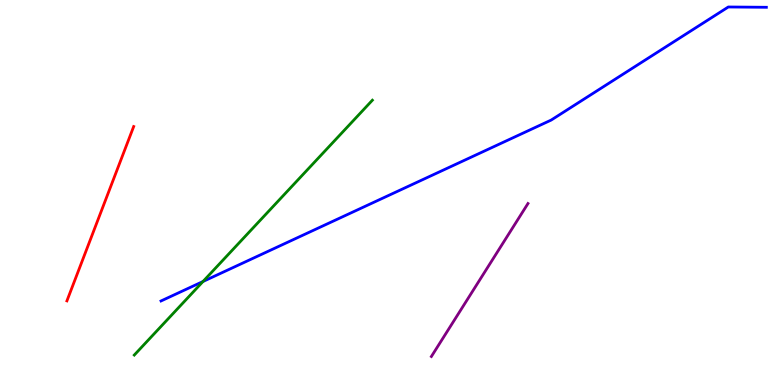[{'lines': ['blue', 'red'], 'intersections': []}, {'lines': ['green', 'red'], 'intersections': []}, {'lines': ['purple', 'red'], 'intersections': []}, {'lines': ['blue', 'green'], 'intersections': [{'x': 2.62, 'y': 2.69}]}, {'lines': ['blue', 'purple'], 'intersections': []}, {'lines': ['green', 'purple'], 'intersections': []}]